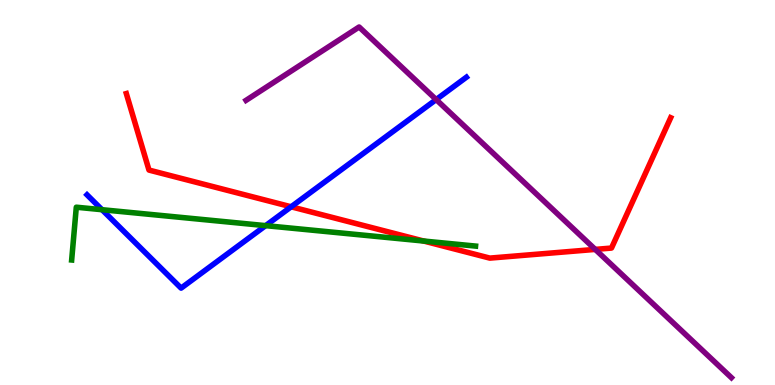[{'lines': ['blue', 'red'], 'intersections': [{'x': 3.76, 'y': 4.63}]}, {'lines': ['green', 'red'], 'intersections': [{'x': 5.47, 'y': 3.74}]}, {'lines': ['purple', 'red'], 'intersections': [{'x': 7.68, 'y': 3.52}]}, {'lines': ['blue', 'green'], 'intersections': [{'x': 1.32, 'y': 4.55}, {'x': 3.43, 'y': 4.14}]}, {'lines': ['blue', 'purple'], 'intersections': [{'x': 5.63, 'y': 7.41}]}, {'lines': ['green', 'purple'], 'intersections': []}]